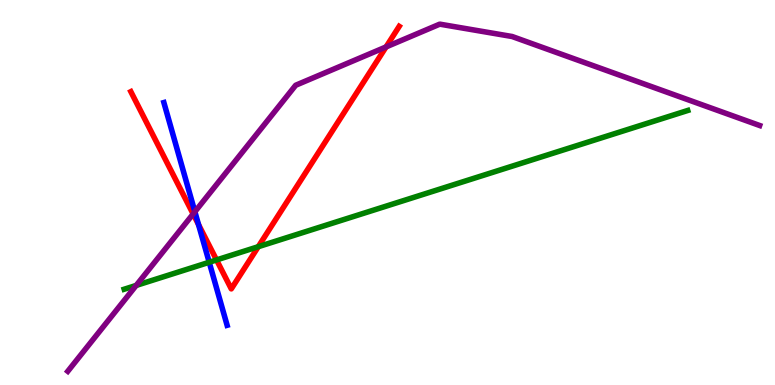[{'lines': ['blue', 'red'], 'intersections': [{'x': 2.56, 'y': 4.17}]}, {'lines': ['green', 'red'], 'intersections': [{'x': 2.79, 'y': 3.25}, {'x': 3.33, 'y': 3.59}]}, {'lines': ['purple', 'red'], 'intersections': [{'x': 2.49, 'y': 4.44}, {'x': 4.98, 'y': 8.78}]}, {'lines': ['blue', 'green'], 'intersections': [{'x': 2.7, 'y': 3.19}]}, {'lines': ['blue', 'purple'], 'intersections': [{'x': 2.51, 'y': 4.5}]}, {'lines': ['green', 'purple'], 'intersections': [{'x': 1.76, 'y': 2.59}]}]